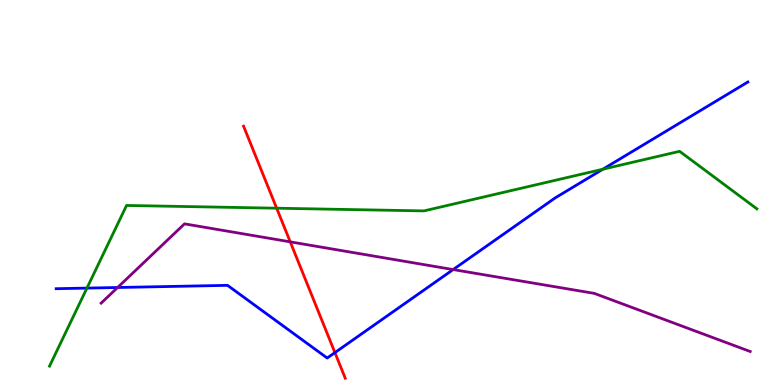[{'lines': ['blue', 'red'], 'intersections': [{'x': 4.32, 'y': 0.841}]}, {'lines': ['green', 'red'], 'intersections': [{'x': 3.57, 'y': 4.59}]}, {'lines': ['purple', 'red'], 'intersections': [{'x': 3.74, 'y': 3.72}]}, {'lines': ['blue', 'green'], 'intersections': [{'x': 1.12, 'y': 2.52}, {'x': 7.78, 'y': 5.61}]}, {'lines': ['blue', 'purple'], 'intersections': [{'x': 1.52, 'y': 2.53}, {'x': 5.85, 'y': 3.0}]}, {'lines': ['green', 'purple'], 'intersections': []}]